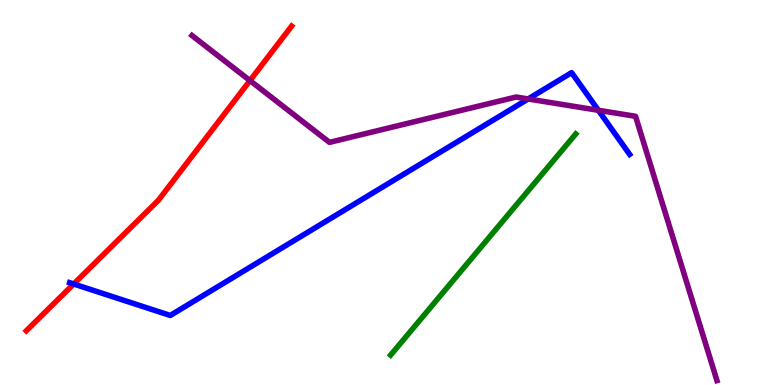[{'lines': ['blue', 'red'], 'intersections': [{'x': 0.951, 'y': 2.62}]}, {'lines': ['green', 'red'], 'intersections': []}, {'lines': ['purple', 'red'], 'intersections': [{'x': 3.23, 'y': 7.91}]}, {'lines': ['blue', 'green'], 'intersections': []}, {'lines': ['blue', 'purple'], 'intersections': [{'x': 6.81, 'y': 7.43}, {'x': 7.72, 'y': 7.14}]}, {'lines': ['green', 'purple'], 'intersections': []}]